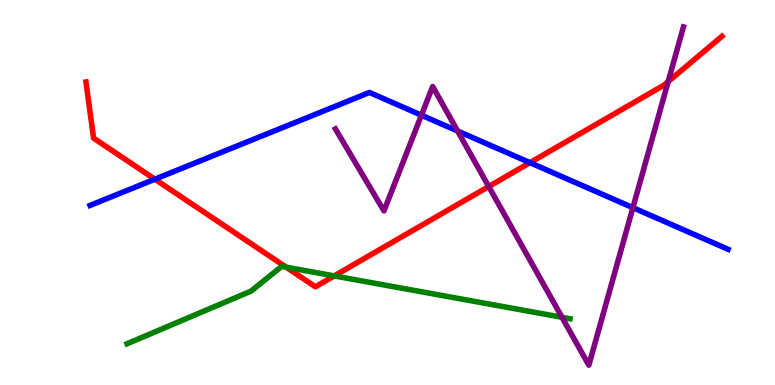[{'lines': ['blue', 'red'], 'intersections': [{'x': 2.0, 'y': 5.35}, {'x': 6.84, 'y': 5.78}]}, {'lines': ['green', 'red'], 'intersections': [{'x': 3.69, 'y': 3.06}, {'x': 4.31, 'y': 2.83}]}, {'lines': ['purple', 'red'], 'intersections': [{'x': 6.31, 'y': 5.16}, {'x': 8.62, 'y': 7.88}]}, {'lines': ['blue', 'green'], 'intersections': []}, {'lines': ['blue', 'purple'], 'intersections': [{'x': 5.44, 'y': 7.01}, {'x': 5.9, 'y': 6.6}, {'x': 8.17, 'y': 4.61}]}, {'lines': ['green', 'purple'], 'intersections': [{'x': 7.25, 'y': 1.76}]}]